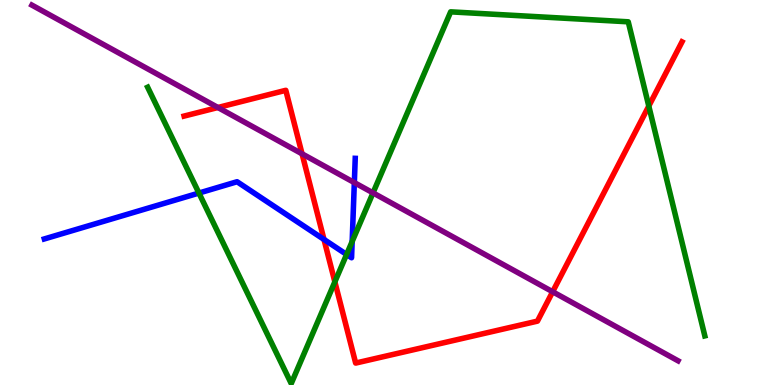[{'lines': ['blue', 'red'], 'intersections': [{'x': 4.18, 'y': 3.78}]}, {'lines': ['green', 'red'], 'intersections': [{'x': 4.32, 'y': 2.68}, {'x': 8.37, 'y': 7.25}]}, {'lines': ['purple', 'red'], 'intersections': [{'x': 2.81, 'y': 7.21}, {'x': 3.9, 'y': 6.0}, {'x': 7.13, 'y': 2.42}]}, {'lines': ['blue', 'green'], 'intersections': [{'x': 2.57, 'y': 4.99}, {'x': 4.47, 'y': 3.39}, {'x': 4.54, 'y': 3.73}]}, {'lines': ['blue', 'purple'], 'intersections': [{'x': 4.57, 'y': 5.26}]}, {'lines': ['green', 'purple'], 'intersections': [{'x': 4.81, 'y': 4.99}]}]